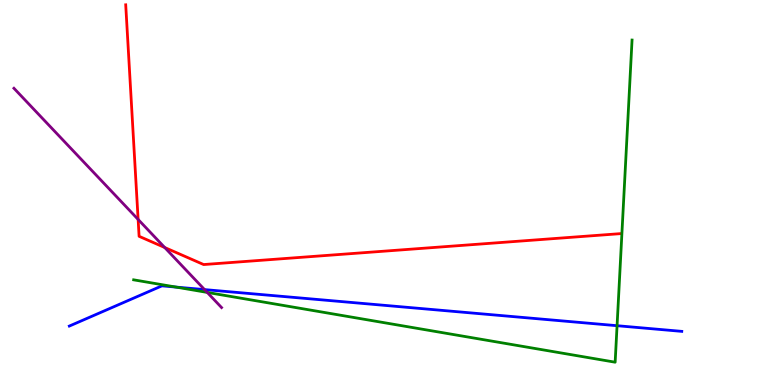[{'lines': ['blue', 'red'], 'intersections': []}, {'lines': ['green', 'red'], 'intersections': []}, {'lines': ['purple', 'red'], 'intersections': [{'x': 1.78, 'y': 4.3}, {'x': 2.13, 'y': 3.57}]}, {'lines': ['blue', 'green'], 'intersections': [{'x': 2.27, 'y': 2.54}, {'x': 7.96, 'y': 1.54}]}, {'lines': ['blue', 'purple'], 'intersections': [{'x': 2.64, 'y': 2.48}]}, {'lines': ['green', 'purple'], 'intersections': [{'x': 2.67, 'y': 2.4}]}]